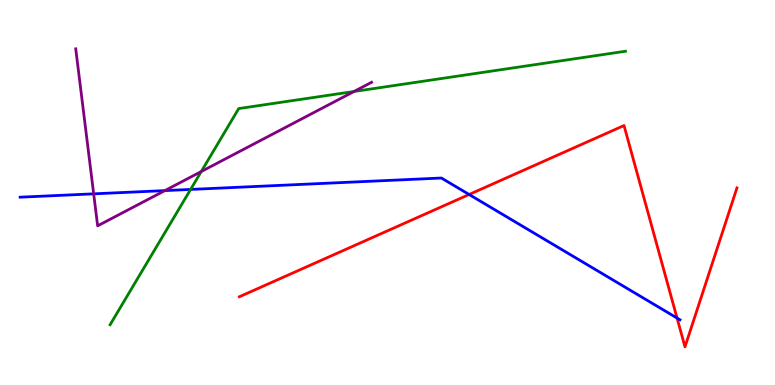[{'lines': ['blue', 'red'], 'intersections': [{'x': 6.05, 'y': 4.95}, {'x': 8.74, 'y': 1.74}]}, {'lines': ['green', 'red'], 'intersections': []}, {'lines': ['purple', 'red'], 'intersections': []}, {'lines': ['blue', 'green'], 'intersections': [{'x': 2.46, 'y': 5.08}]}, {'lines': ['blue', 'purple'], 'intersections': [{'x': 1.21, 'y': 4.97}, {'x': 2.13, 'y': 5.05}]}, {'lines': ['green', 'purple'], 'intersections': [{'x': 2.6, 'y': 5.54}, {'x': 4.57, 'y': 7.62}]}]